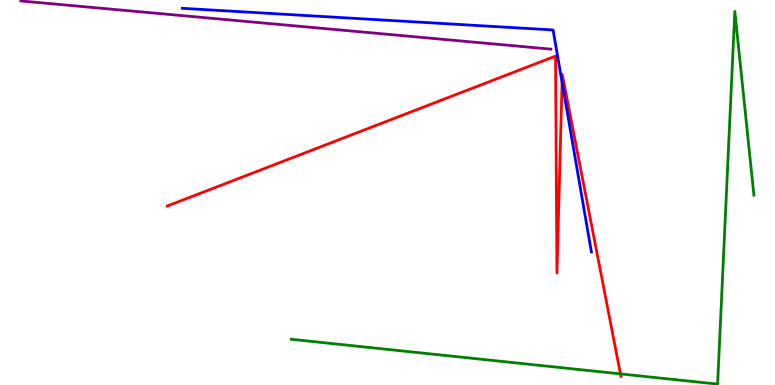[{'lines': ['blue', 'red'], 'intersections': [{'x': 7.25, 'y': 7.87}]}, {'lines': ['green', 'red'], 'intersections': [{'x': 8.01, 'y': 0.289}]}, {'lines': ['purple', 'red'], 'intersections': []}, {'lines': ['blue', 'green'], 'intersections': []}, {'lines': ['blue', 'purple'], 'intersections': []}, {'lines': ['green', 'purple'], 'intersections': []}]